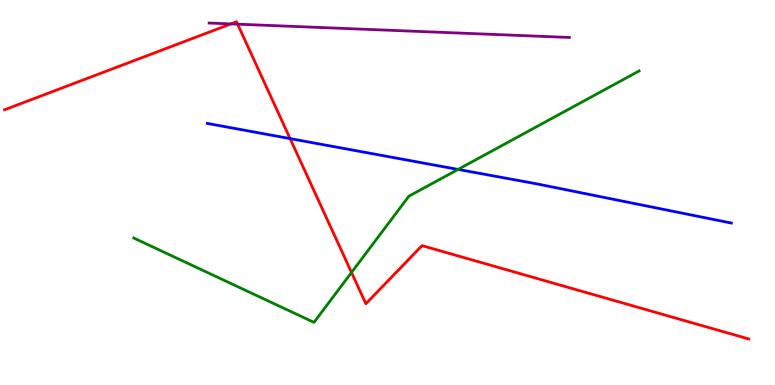[{'lines': ['blue', 'red'], 'intersections': [{'x': 3.74, 'y': 6.4}]}, {'lines': ['green', 'red'], 'intersections': [{'x': 4.54, 'y': 2.92}]}, {'lines': ['purple', 'red'], 'intersections': [{'x': 2.98, 'y': 9.38}, {'x': 3.07, 'y': 9.37}]}, {'lines': ['blue', 'green'], 'intersections': [{'x': 5.91, 'y': 5.6}]}, {'lines': ['blue', 'purple'], 'intersections': []}, {'lines': ['green', 'purple'], 'intersections': []}]